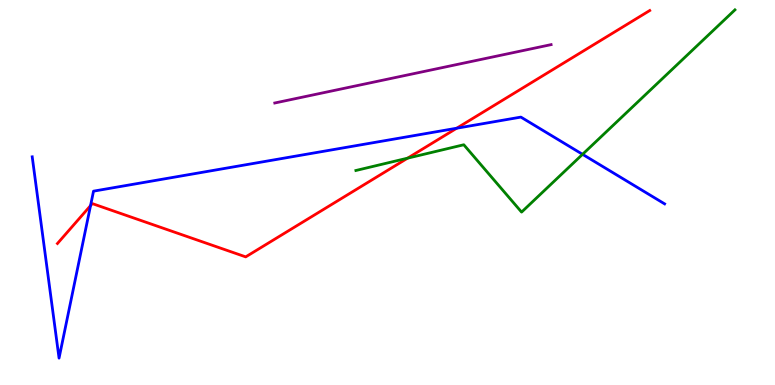[{'lines': ['blue', 'red'], 'intersections': [{'x': 1.17, 'y': 4.66}, {'x': 5.89, 'y': 6.67}]}, {'lines': ['green', 'red'], 'intersections': [{'x': 5.26, 'y': 5.89}]}, {'lines': ['purple', 'red'], 'intersections': []}, {'lines': ['blue', 'green'], 'intersections': [{'x': 7.52, 'y': 5.99}]}, {'lines': ['blue', 'purple'], 'intersections': []}, {'lines': ['green', 'purple'], 'intersections': []}]